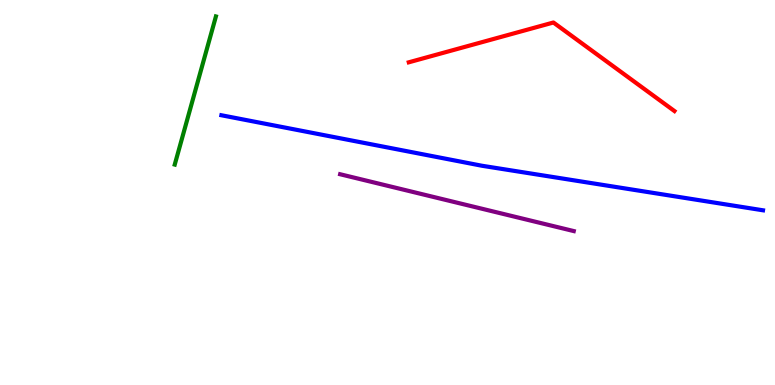[{'lines': ['blue', 'red'], 'intersections': []}, {'lines': ['green', 'red'], 'intersections': []}, {'lines': ['purple', 'red'], 'intersections': []}, {'lines': ['blue', 'green'], 'intersections': []}, {'lines': ['blue', 'purple'], 'intersections': []}, {'lines': ['green', 'purple'], 'intersections': []}]